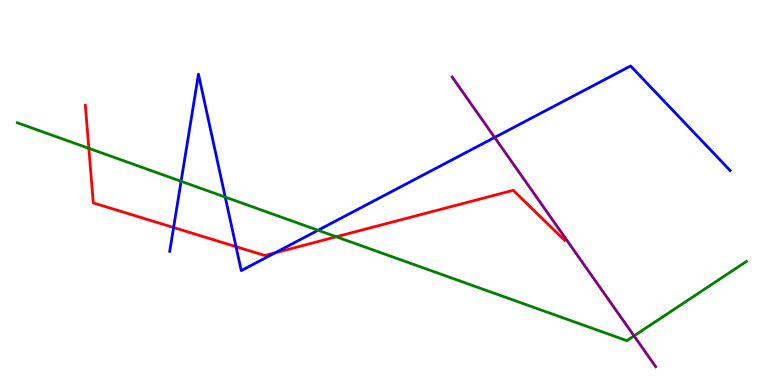[{'lines': ['blue', 'red'], 'intersections': [{'x': 2.24, 'y': 4.09}, {'x': 3.05, 'y': 3.59}, {'x': 3.55, 'y': 3.43}]}, {'lines': ['green', 'red'], 'intersections': [{'x': 1.15, 'y': 6.15}, {'x': 4.34, 'y': 3.85}]}, {'lines': ['purple', 'red'], 'intersections': []}, {'lines': ['blue', 'green'], 'intersections': [{'x': 2.34, 'y': 5.29}, {'x': 2.91, 'y': 4.88}, {'x': 4.1, 'y': 4.02}]}, {'lines': ['blue', 'purple'], 'intersections': [{'x': 6.38, 'y': 6.43}]}, {'lines': ['green', 'purple'], 'intersections': [{'x': 8.18, 'y': 1.28}]}]